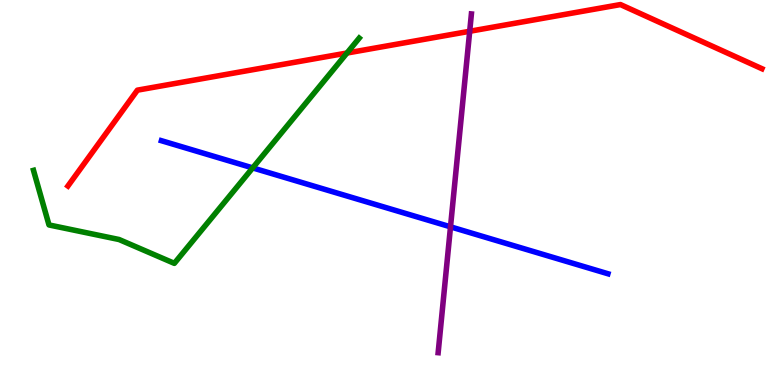[{'lines': ['blue', 'red'], 'intersections': []}, {'lines': ['green', 'red'], 'intersections': [{'x': 4.48, 'y': 8.62}]}, {'lines': ['purple', 'red'], 'intersections': [{'x': 6.06, 'y': 9.19}]}, {'lines': ['blue', 'green'], 'intersections': [{'x': 3.26, 'y': 5.64}]}, {'lines': ['blue', 'purple'], 'intersections': [{'x': 5.81, 'y': 4.11}]}, {'lines': ['green', 'purple'], 'intersections': []}]